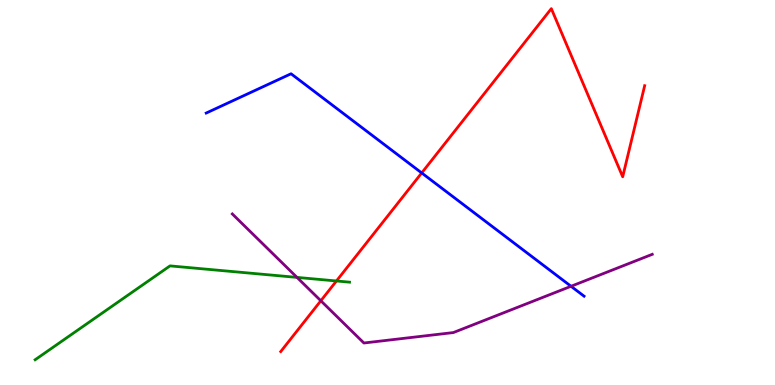[{'lines': ['blue', 'red'], 'intersections': [{'x': 5.44, 'y': 5.51}]}, {'lines': ['green', 'red'], 'intersections': [{'x': 4.34, 'y': 2.7}]}, {'lines': ['purple', 'red'], 'intersections': [{'x': 4.14, 'y': 2.19}]}, {'lines': ['blue', 'green'], 'intersections': []}, {'lines': ['blue', 'purple'], 'intersections': [{'x': 7.37, 'y': 2.56}]}, {'lines': ['green', 'purple'], 'intersections': [{'x': 3.83, 'y': 2.79}]}]